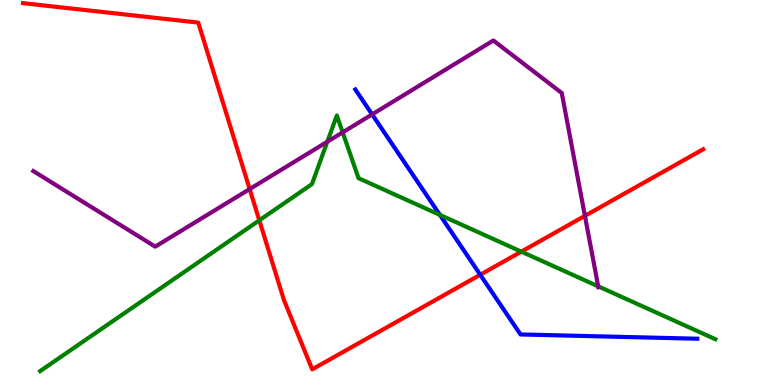[{'lines': ['blue', 'red'], 'intersections': [{'x': 6.2, 'y': 2.86}]}, {'lines': ['green', 'red'], 'intersections': [{'x': 3.35, 'y': 4.28}, {'x': 6.73, 'y': 3.46}]}, {'lines': ['purple', 'red'], 'intersections': [{'x': 3.22, 'y': 5.09}, {'x': 7.55, 'y': 4.39}]}, {'lines': ['blue', 'green'], 'intersections': [{'x': 5.68, 'y': 4.42}]}, {'lines': ['blue', 'purple'], 'intersections': [{'x': 4.8, 'y': 7.03}]}, {'lines': ['green', 'purple'], 'intersections': [{'x': 4.22, 'y': 6.32}, {'x': 4.42, 'y': 6.56}, {'x': 7.72, 'y': 2.56}]}]